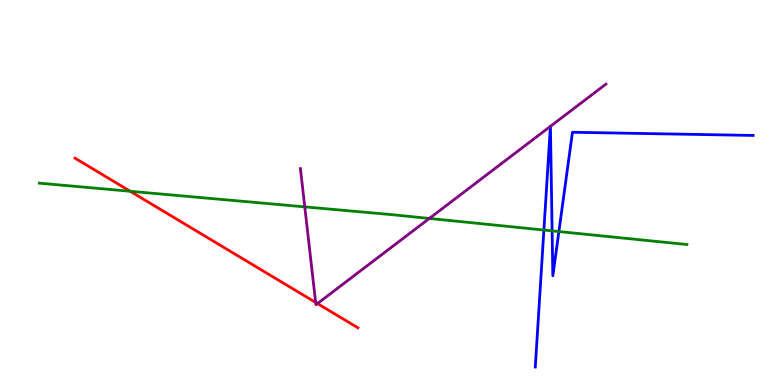[{'lines': ['blue', 'red'], 'intersections': []}, {'lines': ['green', 'red'], 'intersections': [{'x': 1.68, 'y': 5.03}]}, {'lines': ['purple', 'red'], 'intersections': [{'x': 4.07, 'y': 2.14}, {'x': 4.1, 'y': 2.12}]}, {'lines': ['blue', 'green'], 'intersections': [{'x': 7.02, 'y': 4.02}, {'x': 7.12, 'y': 4.0}, {'x': 7.21, 'y': 3.99}]}, {'lines': ['blue', 'purple'], 'intersections': [{'x': 7.1, 'y': 6.72}, {'x': 7.1, 'y': 6.72}]}, {'lines': ['green', 'purple'], 'intersections': [{'x': 3.93, 'y': 4.63}, {'x': 5.54, 'y': 4.33}]}]